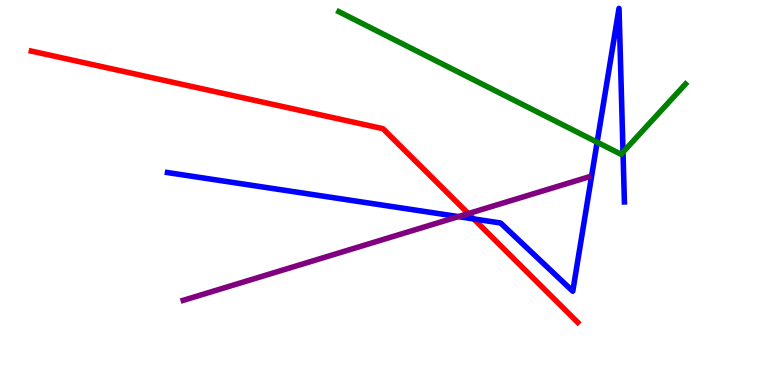[{'lines': ['blue', 'red'], 'intersections': [{'x': 6.11, 'y': 4.31}]}, {'lines': ['green', 'red'], 'intersections': []}, {'lines': ['purple', 'red'], 'intersections': [{'x': 6.04, 'y': 4.45}]}, {'lines': ['blue', 'green'], 'intersections': [{'x': 7.71, 'y': 6.31}, {'x': 8.04, 'y': 6.05}]}, {'lines': ['blue', 'purple'], 'intersections': [{'x': 5.91, 'y': 4.37}]}, {'lines': ['green', 'purple'], 'intersections': []}]